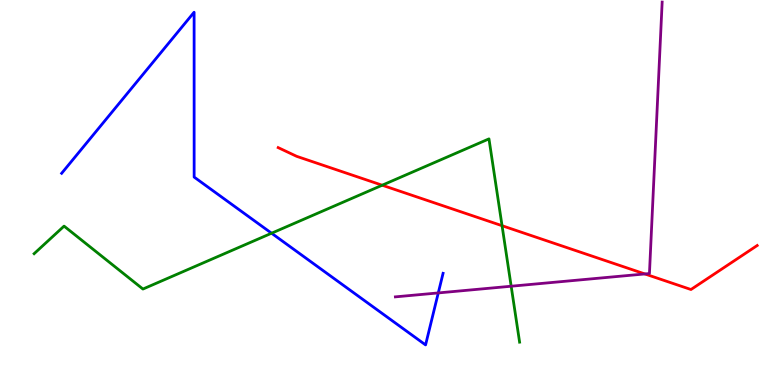[{'lines': ['blue', 'red'], 'intersections': []}, {'lines': ['green', 'red'], 'intersections': [{'x': 4.93, 'y': 5.19}, {'x': 6.48, 'y': 4.14}]}, {'lines': ['purple', 'red'], 'intersections': [{'x': 8.32, 'y': 2.88}]}, {'lines': ['blue', 'green'], 'intersections': [{'x': 3.5, 'y': 3.94}]}, {'lines': ['blue', 'purple'], 'intersections': [{'x': 5.66, 'y': 2.39}]}, {'lines': ['green', 'purple'], 'intersections': [{'x': 6.6, 'y': 2.57}]}]